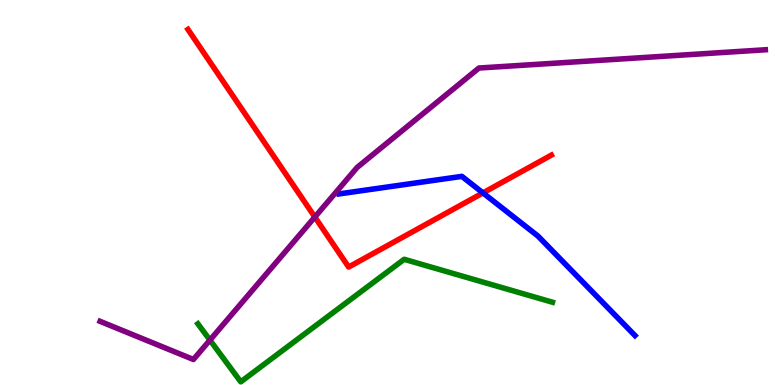[{'lines': ['blue', 'red'], 'intersections': [{'x': 6.23, 'y': 4.99}]}, {'lines': ['green', 'red'], 'intersections': []}, {'lines': ['purple', 'red'], 'intersections': [{'x': 4.06, 'y': 4.36}]}, {'lines': ['blue', 'green'], 'intersections': []}, {'lines': ['blue', 'purple'], 'intersections': []}, {'lines': ['green', 'purple'], 'intersections': [{'x': 2.71, 'y': 1.17}]}]